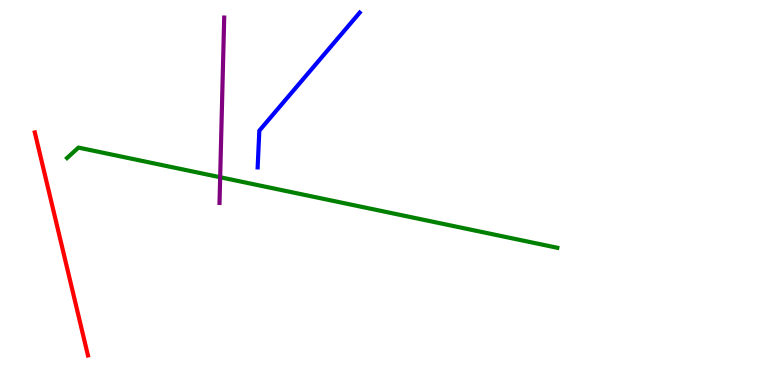[{'lines': ['blue', 'red'], 'intersections': []}, {'lines': ['green', 'red'], 'intersections': []}, {'lines': ['purple', 'red'], 'intersections': []}, {'lines': ['blue', 'green'], 'intersections': []}, {'lines': ['blue', 'purple'], 'intersections': []}, {'lines': ['green', 'purple'], 'intersections': [{'x': 2.84, 'y': 5.4}]}]